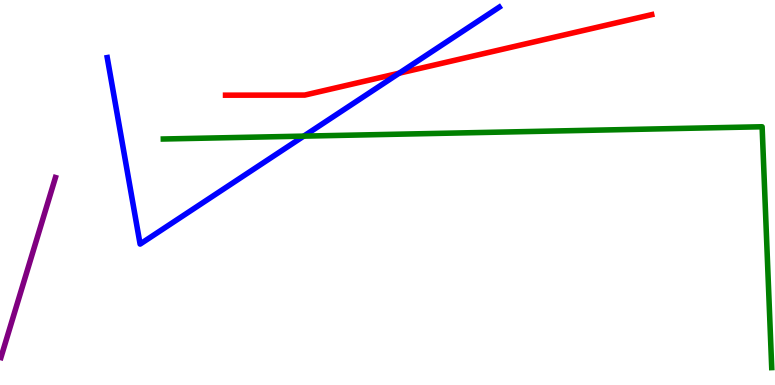[{'lines': ['blue', 'red'], 'intersections': [{'x': 5.15, 'y': 8.1}]}, {'lines': ['green', 'red'], 'intersections': []}, {'lines': ['purple', 'red'], 'intersections': []}, {'lines': ['blue', 'green'], 'intersections': [{'x': 3.92, 'y': 6.46}]}, {'lines': ['blue', 'purple'], 'intersections': []}, {'lines': ['green', 'purple'], 'intersections': []}]